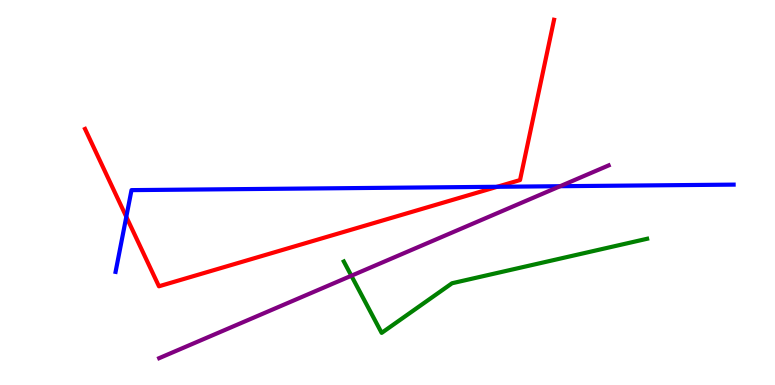[{'lines': ['blue', 'red'], 'intersections': [{'x': 1.63, 'y': 4.37}, {'x': 6.42, 'y': 5.15}]}, {'lines': ['green', 'red'], 'intersections': []}, {'lines': ['purple', 'red'], 'intersections': []}, {'lines': ['blue', 'green'], 'intersections': []}, {'lines': ['blue', 'purple'], 'intersections': [{'x': 7.23, 'y': 5.16}]}, {'lines': ['green', 'purple'], 'intersections': [{'x': 4.53, 'y': 2.84}]}]